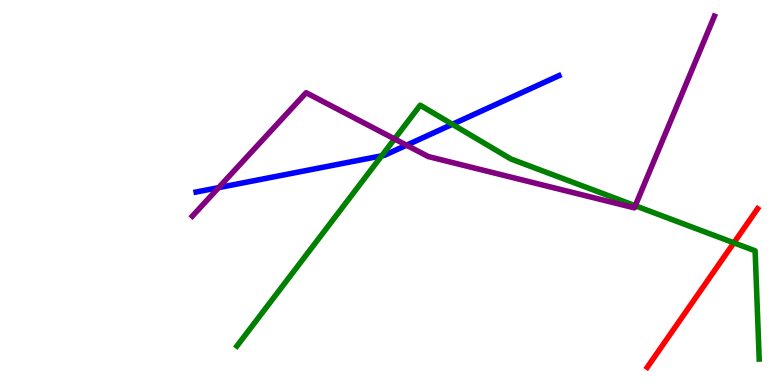[{'lines': ['blue', 'red'], 'intersections': []}, {'lines': ['green', 'red'], 'intersections': [{'x': 9.47, 'y': 3.69}]}, {'lines': ['purple', 'red'], 'intersections': []}, {'lines': ['blue', 'green'], 'intersections': [{'x': 4.93, 'y': 5.95}, {'x': 5.84, 'y': 6.77}]}, {'lines': ['blue', 'purple'], 'intersections': [{'x': 2.82, 'y': 5.13}, {'x': 5.25, 'y': 6.23}]}, {'lines': ['green', 'purple'], 'intersections': [{'x': 5.09, 'y': 6.39}, {'x': 8.2, 'y': 4.66}]}]